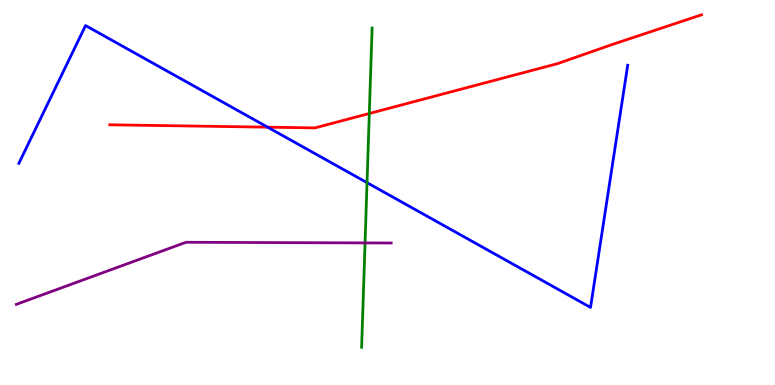[{'lines': ['blue', 'red'], 'intersections': [{'x': 3.45, 'y': 6.7}]}, {'lines': ['green', 'red'], 'intersections': [{'x': 4.77, 'y': 7.05}]}, {'lines': ['purple', 'red'], 'intersections': []}, {'lines': ['blue', 'green'], 'intersections': [{'x': 4.74, 'y': 5.26}]}, {'lines': ['blue', 'purple'], 'intersections': []}, {'lines': ['green', 'purple'], 'intersections': [{'x': 4.71, 'y': 3.69}]}]